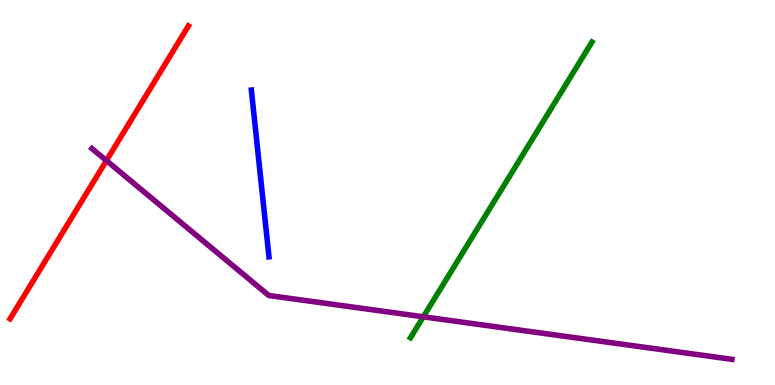[{'lines': ['blue', 'red'], 'intersections': []}, {'lines': ['green', 'red'], 'intersections': []}, {'lines': ['purple', 'red'], 'intersections': [{'x': 1.37, 'y': 5.83}]}, {'lines': ['blue', 'green'], 'intersections': []}, {'lines': ['blue', 'purple'], 'intersections': []}, {'lines': ['green', 'purple'], 'intersections': [{'x': 5.46, 'y': 1.77}]}]